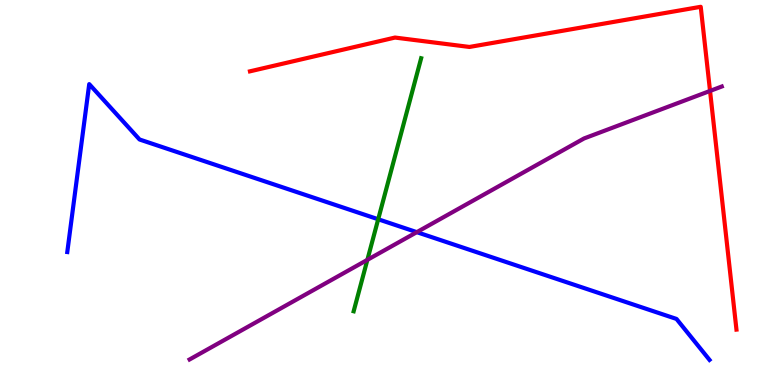[{'lines': ['blue', 'red'], 'intersections': []}, {'lines': ['green', 'red'], 'intersections': []}, {'lines': ['purple', 'red'], 'intersections': [{'x': 9.16, 'y': 7.64}]}, {'lines': ['blue', 'green'], 'intersections': [{'x': 4.88, 'y': 4.31}]}, {'lines': ['blue', 'purple'], 'intersections': [{'x': 5.38, 'y': 3.97}]}, {'lines': ['green', 'purple'], 'intersections': [{'x': 4.74, 'y': 3.25}]}]